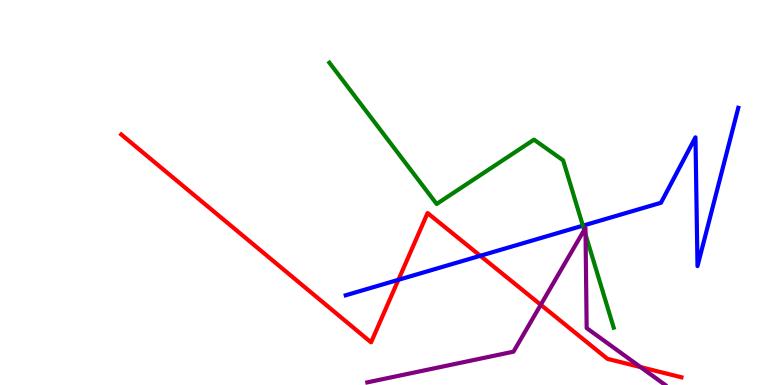[{'lines': ['blue', 'red'], 'intersections': [{'x': 5.14, 'y': 2.73}, {'x': 6.2, 'y': 3.36}]}, {'lines': ['green', 'red'], 'intersections': []}, {'lines': ['purple', 'red'], 'intersections': [{'x': 6.98, 'y': 2.08}, {'x': 8.27, 'y': 0.465}]}, {'lines': ['blue', 'green'], 'intersections': [{'x': 7.52, 'y': 4.14}]}, {'lines': ['blue', 'purple'], 'intersections': []}, {'lines': ['green', 'purple'], 'intersections': [{'x': 7.54, 'y': 4.02}, {'x': 7.56, 'y': 3.91}]}]